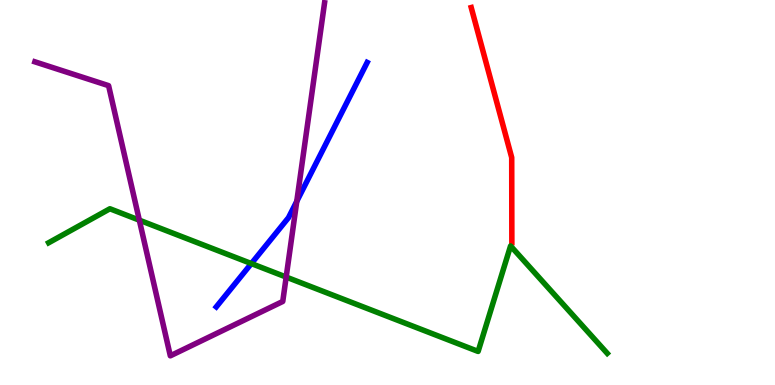[{'lines': ['blue', 'red'], 'intersections': []}, {'lines': ['green', 'red'], 'intersections': []}, {'lines': ['purple', 'red'], 'intersections': []}, {'lines': ['blue', 'green'], 'intersections': [{'x': 3.24, 'y': 3.15}]}, {'lines': ['blue', 'purple'], 'intersections': [{'x': 3.83, 'y': 4.77}]}, {'lines': ['green', 'purple'], 'intersections': [{'x': 1.8, 'y': 4.28}, {'x': 3.69, 'y': 2.8}]}]